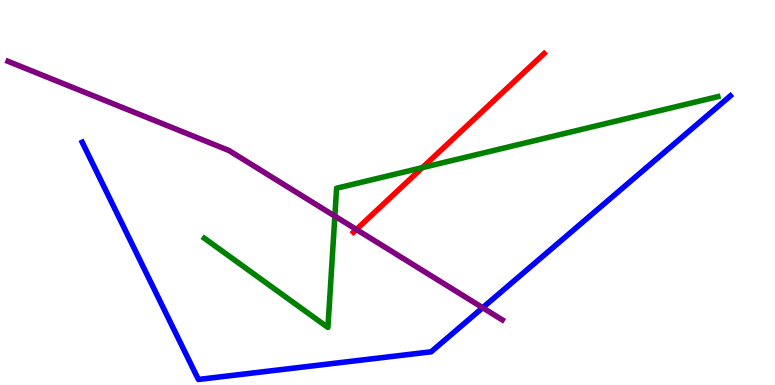[{'lines': ['blue', 'red'], 'intersections': []}, {'lines': ['green', 'red'], 'intersections': [{'x': 5.45, 'y': 5.65}]}, {'lines': ['purple', 'red'], 'intersections': [{'x': 4.6, 'y': 4.04}]}, {'lines': ['blue', 'green'], 'intersections': []}, {'lines': ['blue', 'purple'], 'intersections': [{'x': 6.23, 'y': 2.01}]}, {'lines': ['green', 'purple'], 'intersections': [{'x': 4.32, 'y': 4.39}]}]